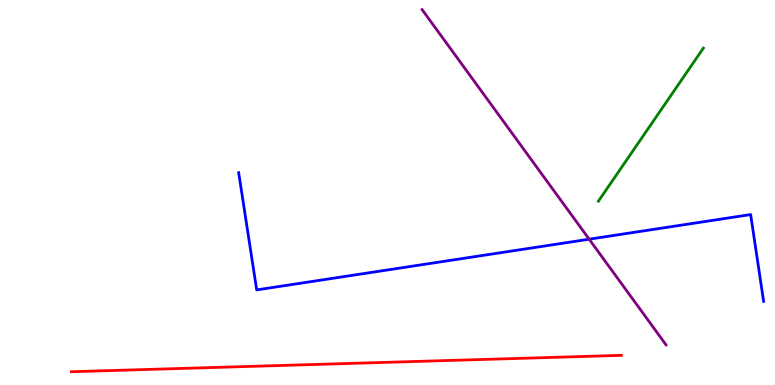[{'lines': ['blue', 'red'], 'intersections': []}, {'lines': ['green', 'red'], 'intersections': []}, {'lines': ['purple', 'red'], 'intersections': []}, {'lines': ['blue', 'green'], 'intersections': []}, {'lines': ['blue', 'purple'], 'intersections': [{'x': 7.6, 'y': 3.79}]}, {'lines': ['green', 'purple'], 'intersections': []}]